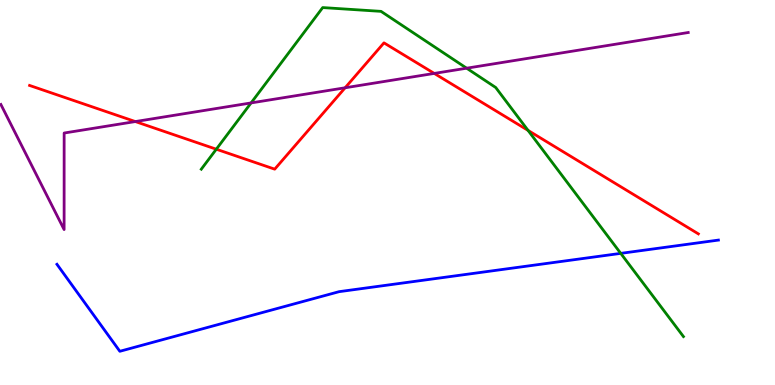[{'lines': ['blue', 'red'], 'intersections': []}, {'lines': ['green', 'red'], 'intersections': [{'x': 2.79, 'y': 6.12}, {'x': 6.81, 'y': 6.61}]}, {'lines': ['purple', 'red'], 'intersections': [{'x': 1.75, 'y': 6.84}, {'x': 4.45, 'y': 7.72}, {'x': 5.6, 'y': 8.09}]}, {'lines': ['blue', 'green'], 'intersections': [{'x': 8.01, 'y': 3.42}]}, {'lines': ['blue', 'purple'], 'intersections': []}, {'lines': ['green', 'purple'], 'intersections': [{'x': 3.24, 'y': 7.33}, {'x': 6.02, 'y': 8.23}]}]